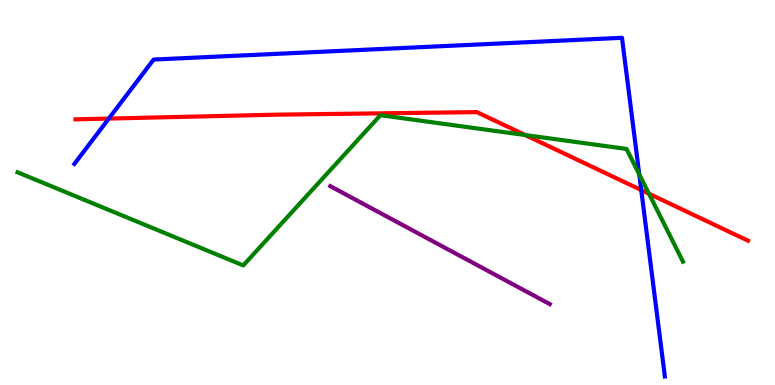[{'lines': ['blue', 'red'], 'intersections': [{'x': 1.4, 'y': 6.92}, {'x': 8.27, 'y': 5.06}]}, {'lines': ['green', 'red'], 'intersections': [{'x': 6.78, 'y': 6.49}, {'x': 8.37, 'y': 4.97}]}, {'lines': ['purple', 'red'], 'intersections': []}, {'lines': ['blue', 'green'], 'intersections': [{'x': 8.25, 'y': 5.47}]}, {'lines': ['blue', 'purple'], 'intersections': []}, {'lines': ['green', 'purple'], 'intersections': []}]